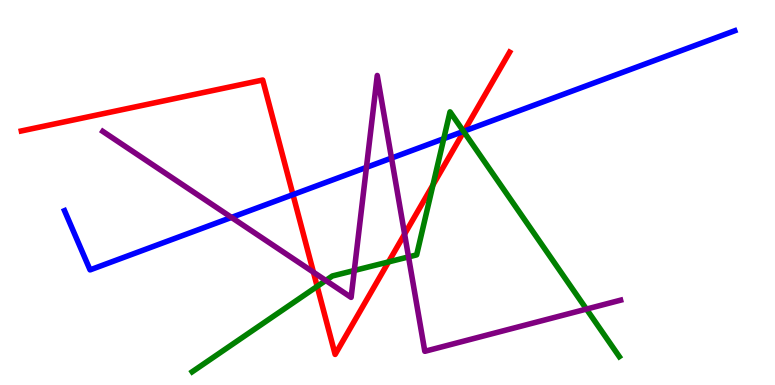[{'lines': ['blue', 'red'], 'intersections': [{'x': 3.78, 'y': 4.94}, {'x': 5.99, 'y': 6.59}]}, {'lines': ['green', 'red'], 'intersections': [{'x': 4.09, 'y': 2.56}, {'x': 5.01, 'y': 3.2}, {'x': 5.59, 'y': 5.2}, {'x': 5.98, 'y': 6.58}]}, {'lines': ['purple', 'red'], 'intersections': [{'x': 4.04, 'y': 2.93}, {'x': 5.22, 'y': 3.92}]}, {'lines': ['blue', 'green'], 'intersections': [{'x': 5.73, 'y': 6.4}, {'x': 5.98, 'y': 6.59}]}, {'lines': ['blue', 'purple'], 'intersections': [{'x': 2.99, 'y': 4.35}, {'x': 4.73, 'y': 5.65}, {'x': 5.05, 'y': 5.89}]}, {'lines': ['green', 'purple'], 'intersections': [{'x': 4.2, 'y': 2.72}, {'x': 4.57, 'y': 2.97}, {'x': 5.27, 'y': 3.33}, {'x': 7.57, 'y': 1.97}]}]